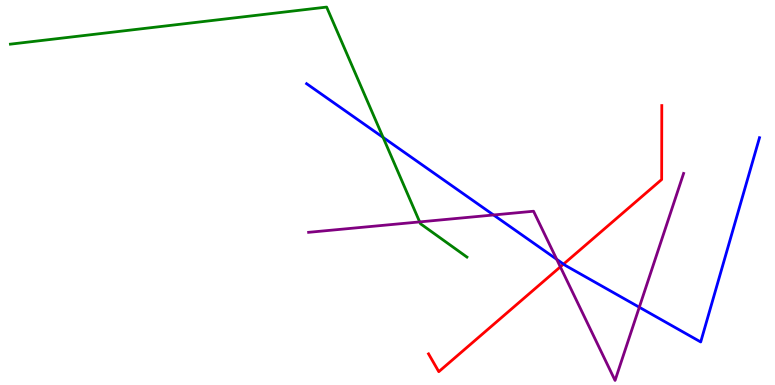[{'lines': ['blue', 'red'], 'intersections': [{'x': 7.27, 'y': 3.14}]}, {'lines': ['green', 'red'], 'intersections': []}, {'lines': ['purple', 'red'], 'intersections': [{'x': 7.23, 'y': 3.07}]}, {'lines': ['blue', 'green'], 'intersections': [{'x': 4.94, 'y': 6.43}]}, {'lines': ['blue', 'purple'], 'intersections': [{'x': 6.37, 'y': 4.42}, {'x': 7.18, 'y': 3.26}, {'x': 8.25, 'y': 2.02}]}, {'lines': ['green', 'purple'], 'intersections': [{'x': 5.42, 'y': 4.24}]}]